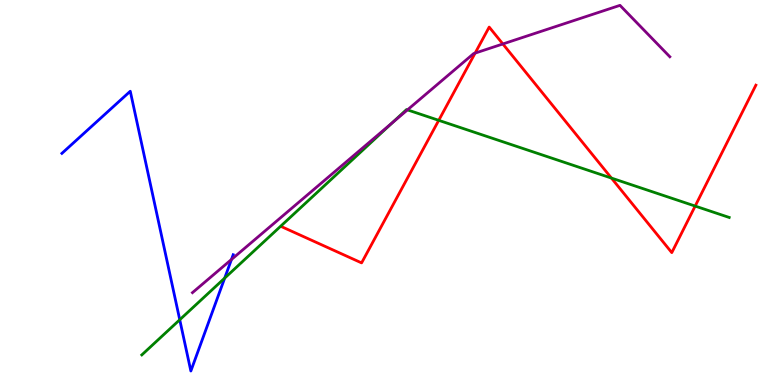[{'lines': ['blue', 'red'], 'intersections': []}, {'lines': ['green', 'red'], 'intersections': [{'x': 5.66, 'y': 6.87}, {'x': 7.89, 'y': 5.37}, {'x': 8.97, 'y': 4.65}]}, {'lines': ['purple', 'red'], 'intersections': [{'x': 6.13, 'y': 8.62}, {'x': 6.49, 'y': 8.86}]}, {'lines': ['blue', 'green'], 'intersections': [{'x': 2.32, 'y': 1.69}, {'x': 2.9, 'y': 2.78}]}, {'lines': ['blue', 'purple'], 'intersections': [{'x': 2.99, 'y': 3.26}]}, {'lines': ['green', 'purple'], 'intersections': [{'x': 5.06, 'y': 6.81}, {'x': 5.26, 'y': 7.15}]}]